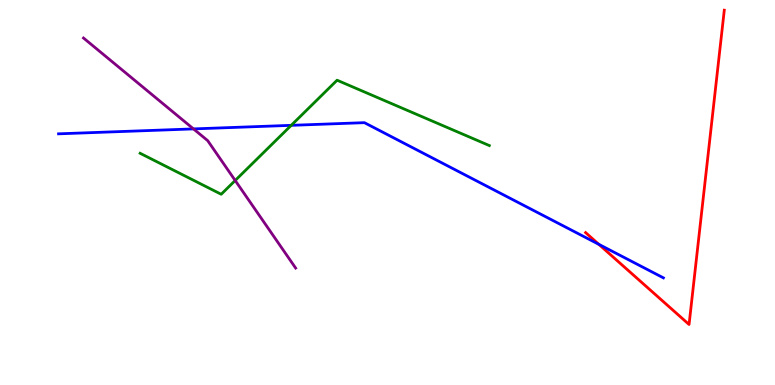[{'lines': ['blue', 'red'], 'intersections': [{'x': 7.73, 'y': 3.65}]}, {'lines': ['green', 'red'], 'intersections': []}, {'lines': ['purple', 'red'], 'intersections': []}, {'lines': ['blue', 'green'], 'intersections': [{'x': 3.76, 'y': 6.74}]}, {'lines': ['blue', 'purple'], 'intersections': [{'x': 2.5, 'y': 6.65}]}, {'lines': ['green', 'purple'], 'intersections': [{'x': 3.03, 'y': 5.31}]}]